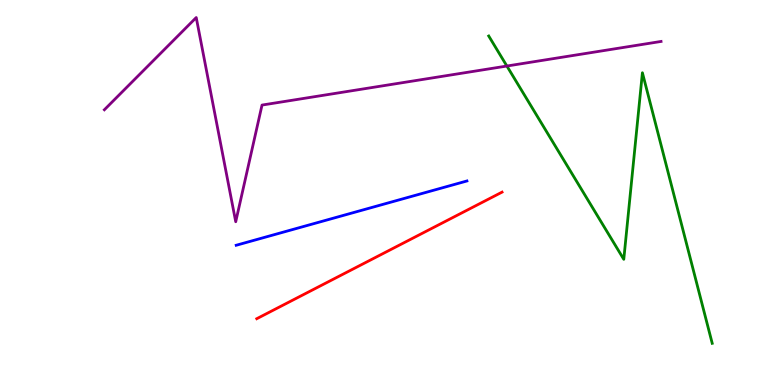[{'lines': ['blue', 'red'], 'intersections': []}, {'lines': ['green', 'red'], 'intersections': []}, {'lines': ['purple', 'red'], 'intersections': []}, {'lines': ['blue', 'green'], 'intersections': []}, {'lines': ['blue', 'purple'], 'intersections': []}, {'lines': ['green', 'purple'], 'intersections': [{'x': 6.54, 'y': 8.28}]}]